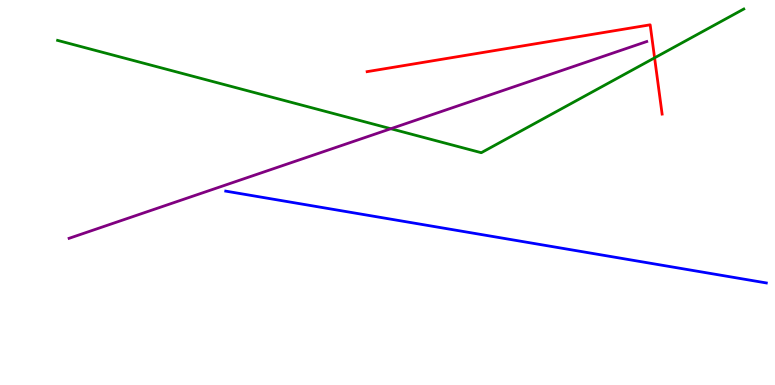[{'lines': ['blue', 'red'], 'intersections': []}, {'lines': ['green', 'red'], 'intersections': [{'x': 8.45, 'y': 8.5}]}, {'lines': ['purple', 'red'], 'intersections': []}, {'lines': ['blue', 'green'], 'intersections': []}, {'lines': ['blue', 'purple'], 'intersections': []}, {'lines': ['green', 'purple'], 'intersections': [{'x': 5.04, 'y': 6.66}]}]